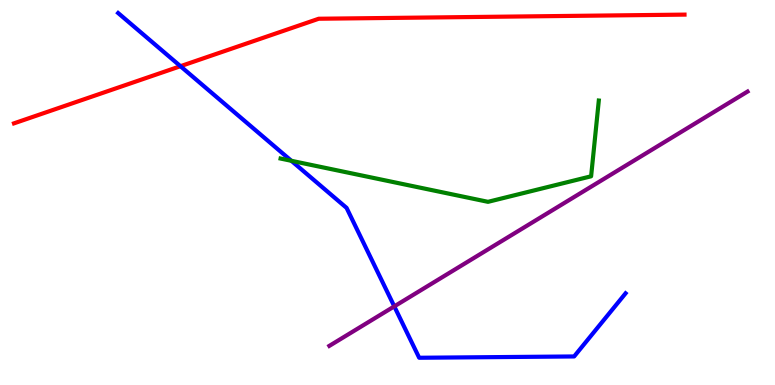[{'lines': ['blue', 'red'], 'intersections': [{'x': 2.33, 'y': 8.28}]}, {'lines': ['green', 'red'], 'intersections': []}, {'lines': ['purple', 'red'], 'intersections': []}, {'lines': ['blue', 'green'], 'intersections': [{'x': 3.76, 'y': 5.82}]}, {'lines': ['blue', 'purple'], 'intersections': [{'x': 5.09, 'y': 2.04}]}, {'lines': ['green', 'purple'], 'intersections': []}]